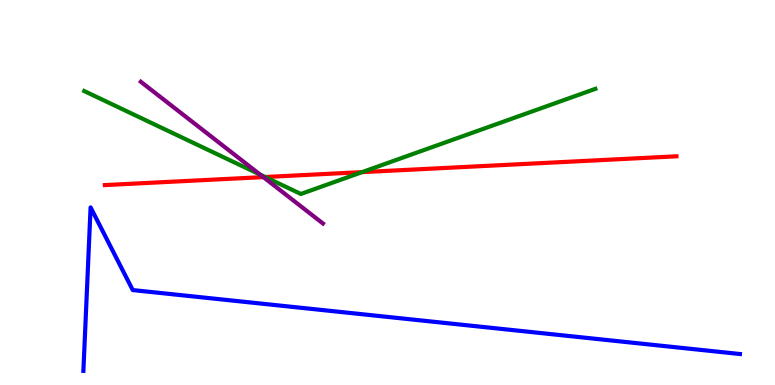[{'lines': ['blue', 'red'], 'intersections': []}, {'lines': ['green', 'red'], 'intersections': [{'x': 3.42, 'y': 5.4}, {'x': 4.67, 'y': 5.53}]}, {'lines': ['purple', 'red'], 'intersections': [{'x': 3.4, 'y': 5.4}]}, {'lines': ['blue', 'green'], 'intersections': []}, {'lines': ['blue', 'purple'], 'intersections': []}, {'lines': ['green', 'purple'], 'intersections': [{'x': 3.36, 'y': 5.46}]}]